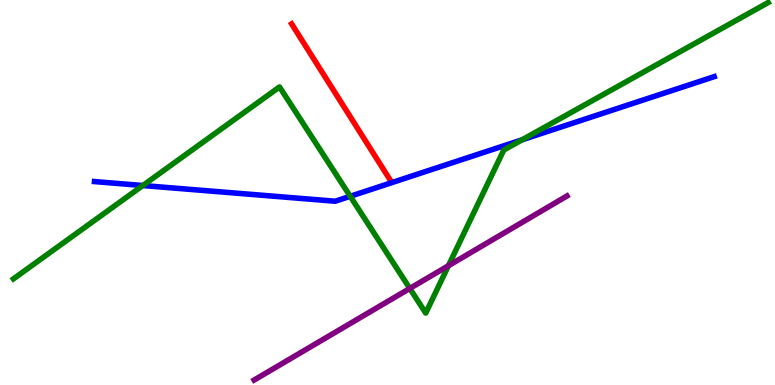[{'lines': ['blue', 'red'], 'intersections': []}, {'lines': ['green', 'red'], 'intersections': []}, {'lines': ['purple', 'red'], 'intersections': []}, {'lines': ['blue', 'green'], 'intersections': [{'x': 1.84, 'y': 5.18}, {'x': 4.52, 'y': 4.9}, {'x': 6.74, 'y': 6.37}]}, {'lines': ['blue', 'purple'], 'intersections': []}, {'lines': ['green', 'purple'], 'intersections': [{'x': 5.29, 'y': 2.51}, {'x': 5.79, 'y': 3.1}]}]